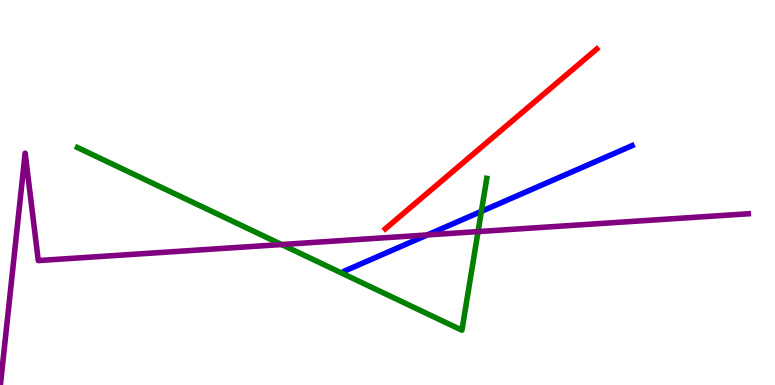[{'lines': ['blue', 'red'], 'intersections': []}, {'lines': ['green', 'red'], 'intersections': []}, {'lines': ['purple', 'red'], 'intersections': []}, {'lines': ['blue', 'green'], 'intersections': [{'x': 6.21, 'y': 4.51}]}, {'lines': ['blue', 'purple'], 'intersections': [{'x': 5.51, 'y': 3.9}]}, {'lines': ['green', 'purple'], 'intersections': [{'x': 3.63, 'y': 3.65}, {'x': 6.17, 'y': 3.98}]}]